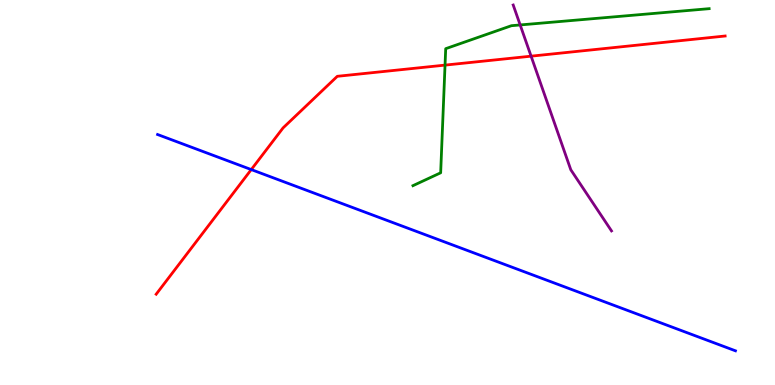[{'lines': ['blue', 'red'], 'intersections': [{'x': 3.24, 'y': 5.6}]}, {'lines': ['green', 'red'], 'intersections': [{'x': 5.74, 'y': 8.31}]}, {'lines': ['purple', 'red'], 'intersections': [{'x': 6.85, 'y': 8.54}]}, {'lines': ['blue', 'green'], 'intersections': []}, {'lines': ['blue', 'purple'], 'intersections': []}, {'lines': ['green', 'purple'], 'intersections': [{'x': 6.71, 'y': 9.35}]}]